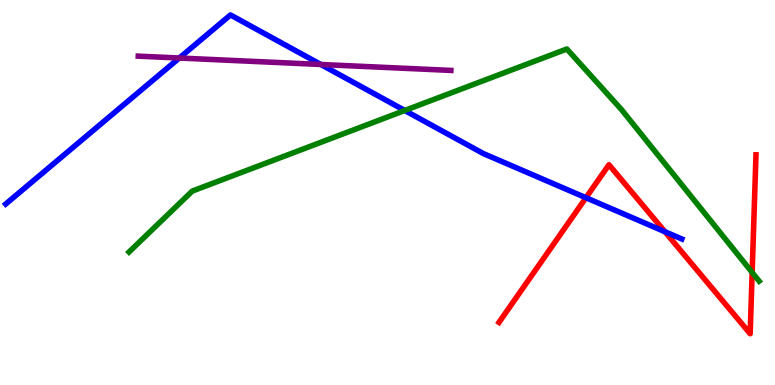[{'lines': ['blue', 'red'], 'intersections': [{'x': 7.56, 'y': 4.86}, {'x': 8.58, 'y': 3.98}]}, {'lines': ['green', 'red'], 'intersections': [{'x': 9.71, 'y': 2.92}]}, {'lines': ['purple', 'red'], 'intersections': []}, {'lines': ['blue', 'green'], 'intersections': [{'x': 5.22, 'y': 7.13}]}, {'lines': ['blue', 'purple'], 'intersections': [{'x': 2.31, 'y': 8.49}, {'x': 4.14, 'y': 8.33}]}, {'lines': ['green', 'purple'], 'intersections': []}]